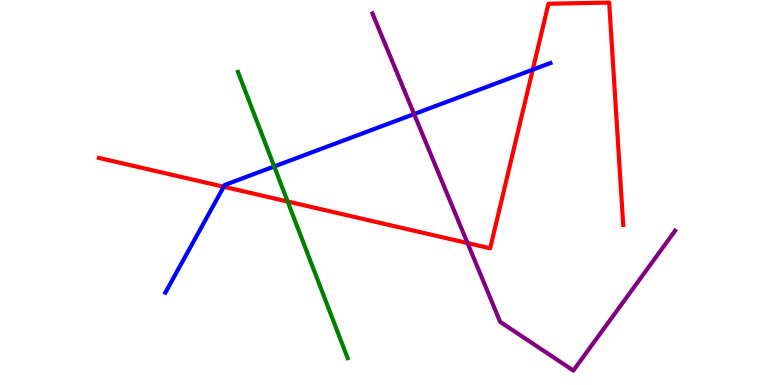[{'lines': ['blue', 'red'], 'intersections': [{'x': 2.89, 'y': 5.15}, {'x': 6.87, 'y': 8.19}]}, {'lines': ['green', 'red'], 'intersections': [{'x': 3.71, 'y': 4.77}]}, {'lines': ['purple', 'red'], 'intersections': [{'x': 6.03, 'y': 3.69}]}, {'lines': ['blue', 'green'], 'intersections': [{'x': 3.54, 'y': 5.68}]}, {'lines': ['blue', 'purple'], 'intersections': [{'x': 5.34, 'y': 7.04}]}, {'lines': ['green', 'purple'], 'intersections': []}]